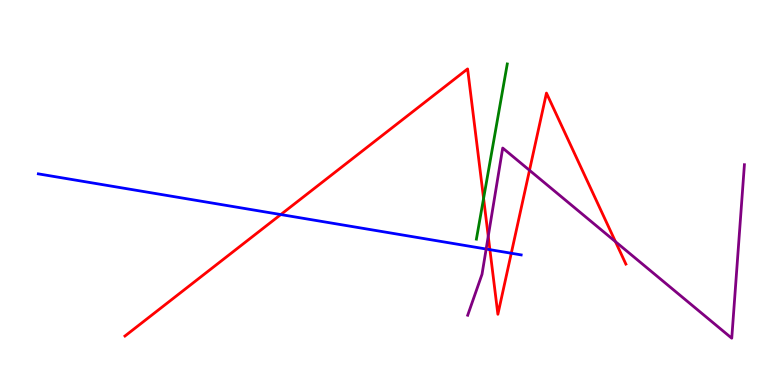[{'lines': ['blue', 'red'], 'intersections': [{'x': 3.62, 'y': 4.43}, {'x': 6.32, 'y': 3.52}, {'x': 6.6, 'y': 3.42}]}, {'lines': ['green', 'red'], 'intersections': [{'x': 6.24, 'y': 4.85}]}, {'lines': ['purple', 'red'], 'intersections': [{'x': 6.3, 'y': 3.86}, {'x': 6.83, 'y': 5.58}, {'x': 7.94, 'y': 3.72}]}, {'lines': ['blue', 'green'], 'intersections': []}, {'lines': ['blue', 'purple'], 'intersections': [{'x': 6.27, 'y': 3.53}]}, {'lines': ['green', 'purple'], 'intersections': []}]